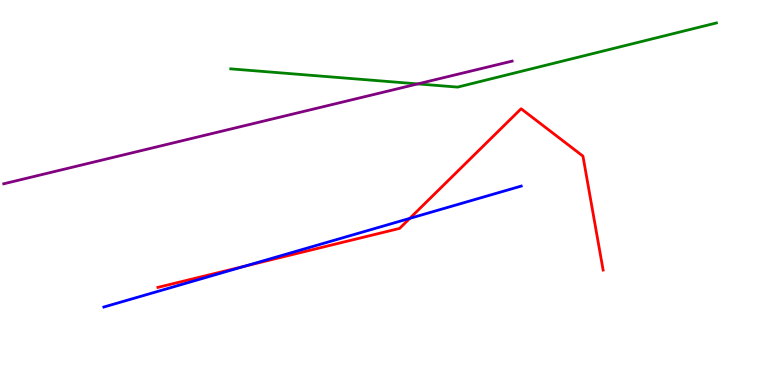[{'lines': ['blue', 'red'], 'intersections': [{'x': 3.16, 'y': 3.09}, {'x': 5.29, 'y': 4.33}]}, {'lines': ['green', 'red'], 'intersections': []}, {'lines': ['purple', 'red'], 'intersections': []}, {'lines': ['blue', 'green'], 'intersections': []}, {'lines': ['blue', 'purple'], 'intersections': []}, {'lines': ['green', 'purple'], 'intersections': [{'x': 5.39, 'y': 7.82}]}]